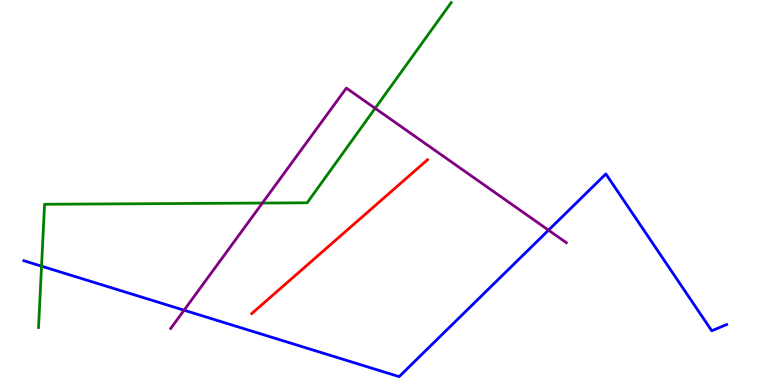[{'lines': ['blue', 'red'], 'intersections': []}, {'lines': ['green', 'red'], 'intersections': []}, {'lines': ['purple', 'red'], 'intersections': []}, {'lines': ['blue', 'green'], 'intersections': [{'x': 0.536, 'y': 3.09}]}, {'lines': ['blue', 'purple'], 'intersections': [{'x': 2.38, 'y': 1.94}, {'x': 7.08, 'y': 4.02}]}, {'lines': ['green', 'purple'], 'intersections': [{'x': 3.39, 'y': 4.73}, {'x': 4.84, 'y': 7.19}]}]